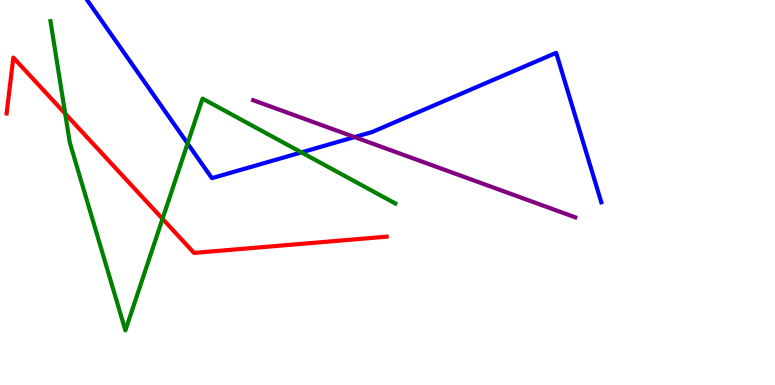[{'lines': ['blue', 'red'], 'intersections': []}, {'lines': ['green', 'red'], 'intersections': [{'x': 0.841, 'y': 7.05}, {'x': 2.1, 'y': 4.32}]}, {'lines': ['purple', 'red'], 'intersections': []}, {'lines': ['blue', 'green'], 'intersections': [{'x': 2.42, 'y': 6.27}, {'x': 3.89, 'y': 6.04}]}, {'lines': ['blue', 'purple'], 'intersections': [{'x': 4.58, 'y': 6.44}]}, {'lines': ['green', 'purple'], 'intersections': []}]